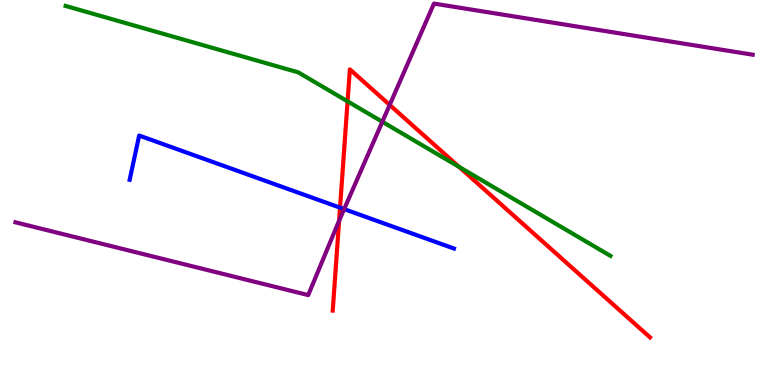[{'lines': ['blue', 'red'], 'intersections': [{'x': 4.39, 'y': 4.61}]}, {'lines': ['green', 'red'], 'intersections': [{'x': 4.48, 'y': 7.37}, {'x': 5.92, 'y': 5.66}]}, {'lines': ['purple', 'red'], 'intersections': [{'x': 4.38, 'y': 4.27}, {'x': 5.03, 'y': 7.27}]}, {'lines': ['blue', 'green'], 'intersections': []}, {'lines': ['blue', 'purple'], 'intersections': [{'x': 4.44, 'y': 4.57}]}, {'lines': ['green', 'purple'], 'intersections': [{'x': 4.93, 'y': 6.84}]}]